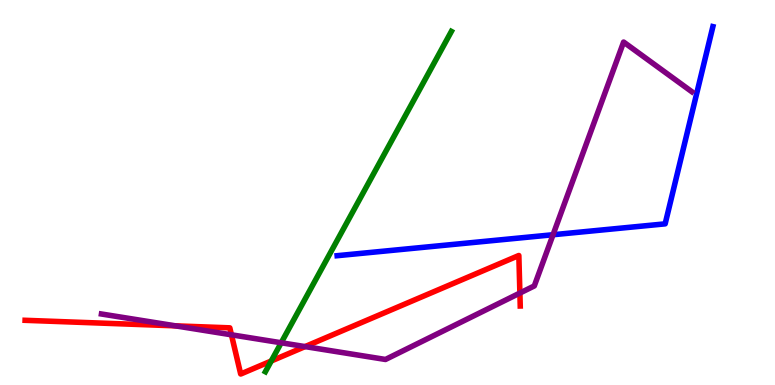[{'lines': ['blue', 'red'], 'intersections': []}, {'lines': ['green', 'red'], 'intersections': [{'x': 3.5, 'y': 0.623}]}, {'lines': ['purple', 'red'], 'intersections': [{'x': 2.26, 'y': 1.54}, {'x': 2.99, 'y': 1.3}, {'x': 3.94, 'y': 0.998}, {'x': 6.71, 'y': 2.39}]}, {'lines': ['blue', 'green'], 'intersections': []}, {'lines': ['blue', 'purple'], 'intersections': [{'x': 7.14, 'y': 3.9}]}, {'lines': ['green', 'purple'], 'intersections': [{'x': 3.63, 'y': 1.1}]}]